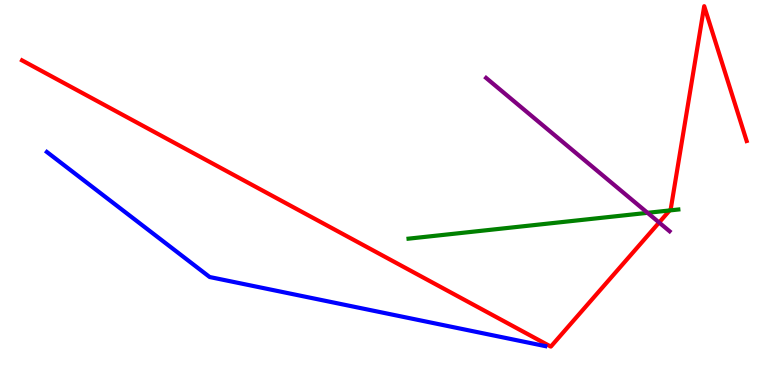[{'lines': ['blue', 'red'], 'intersections': []}, {'lines': ['green', 'red'], 'intersections': [{'x': 8.64, 'y': 4.53}]}, {'lines': ['purple', 'red'], 'intersections': [{'x': 8.5, 'y': 4.22}]}, {'lines': ['blue', 'green'], 'intersections': []}, {'lines': ['blue', 'purple'], 'intersections': []}, {'lines': ['green', 'purple'], 'intersections': [{'x': 8.36, 'y': 4.47}]}]